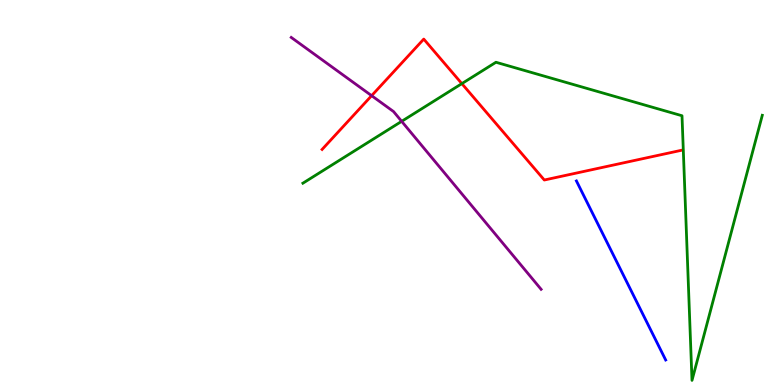[{'lines': ['blue', 'red'], 'intersections': []}, {'lines': ['green', 'red'], 'intersections': [{'x': 5.96, 'y': 7.83}]}, {'lines': ['purple', 'red'], 'intersections': [{'x': 4.8, 'y': 7.51}]}, {'lines': ['blue', 'green'], 'intersections': []}, {'lines': ['blue', 'purple'], 'intersections': []}, {'lines': ['green', 'purple'], 'intersections': [{'x': 5.18, 'y': 6.85}]}]